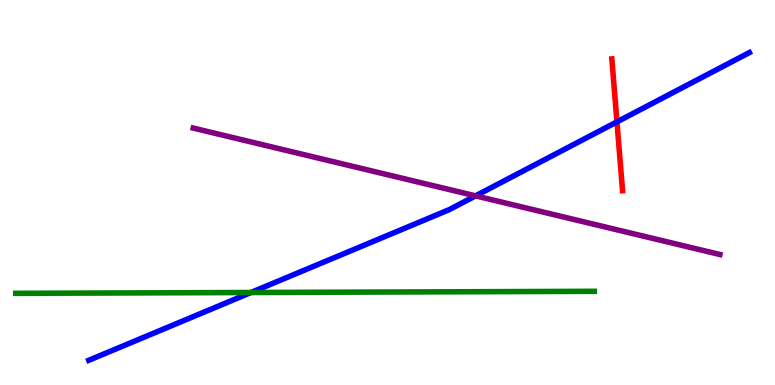[{'lines': ['blue', 'red'], 'intersections': [{'x': 7.96, 'y': 6.83}]}, {'lines': ['green', 'red'], 'intersections': []}, {'lines': ['purple', 'red'], 'intersections': []}, {'lines': ['blue', 'green'], 'intersections': [{'x': 3.24, 'y': 2.4}]}, {'lines': ['blue', 'purple'], 'intersections': [{'x': 6.14, 'y': 4.91}]}, {'lines': ['green', 'purple'], 'intersections': []}]